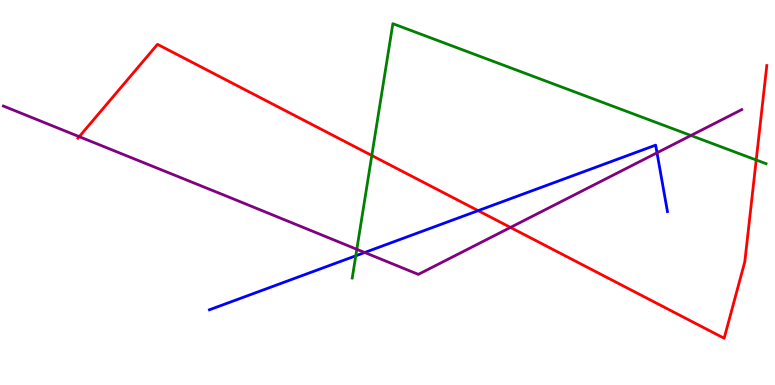[{'lines': ['blue', 'red'], 'intersections': [{'x': 6.17, 'y': 4.53}]}, {'lines': ['green', 'red'], 'intersections': [{'x': 4.8, 'y': 5.96}, {'x': 9.76, 'y': 5.84}]}, {'lines': ['purple', 'red'], 'intersections': [{'x': 1.02, 'y': 6.45}, {'x': 6.59, 'y': 4.09}]}, {'lines': ['blue', 'green'], 'intersections': [{'x': 4.59, 'y': 3.36}]}, {'lines': ['blue', 'purple'], 'intersections': [{'x': 4.71, 'y': 3.44}, {'x': 8.48, 'y': 6.03}]}, {'lines': ['green', 'purple'], 'intersections': [{'x': 4.6, 'y': 3.53}, {'x': 8.92, 'y': 6.48}]}]